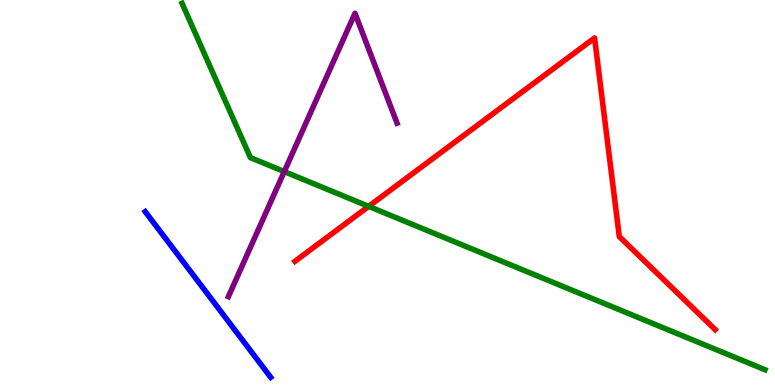[{'lines': ['blue', 'red'], 'intersections': []}, {'lines': ['green', 'red'], 'intersections': [{'x': 4.76, 'y': 4.64}]}, {'lines': ['purple', 'red'], 'intersections': []}, {'lines': ['blue', 'green'], 'intersections': []}, {'lines': ['blue', 'purple'], 'intersections': []}, {'lines': ['green', 'purple'], 'intersections': [{'x': 3.67, 'y': 5.54}]}]